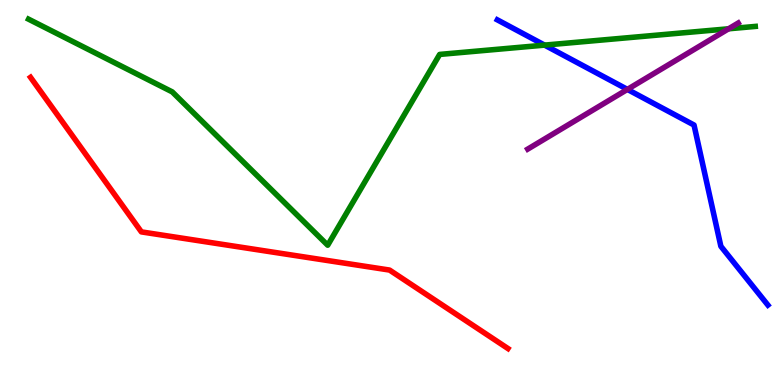[{'lines': ['blue', 'red'], 'intersections': []}, {'lines': ['green', 'red'], 'intersections': []}, {'lines': ['purple', 'red'], 'intersections': []}, {'lines': ['blue', 'green'], 'intersections': [{'x': 7.03, 'y': 8.83}]}, {'lines': ['blue', 'purple'], 'intersections': [{'x': 8.1, 'y': 7.68}]}, {'lines': ['green', 'purple'], 'intersections': [{'x': 9.4, 'y': 9.25}]}]